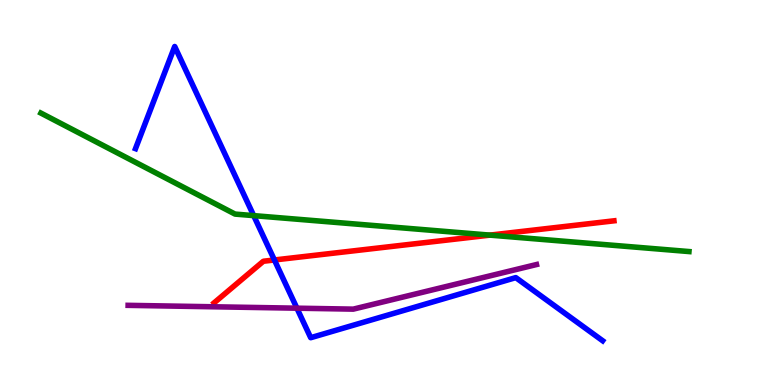[{'lines': ['blue', 'red'], 'intersections': [{'x': 3.54, 'y': 3.25}]}, {'lines': ['green', 'red'], 'intersections': [{'x': 6.32, 'y': 3.89}]}, {'lines': ['purple', 'red'], 'intersections': []}, {'lines': ['blue', 'green'], 'intersections': [{'x': 3.27, 'y': 4.4}]}, {'lines': ['blue', 'purple'], 'intersections': [{'x': 3.83, 'y': 2.0}]}, {'lines': ['green', 'purple'], 'intersections': []}]